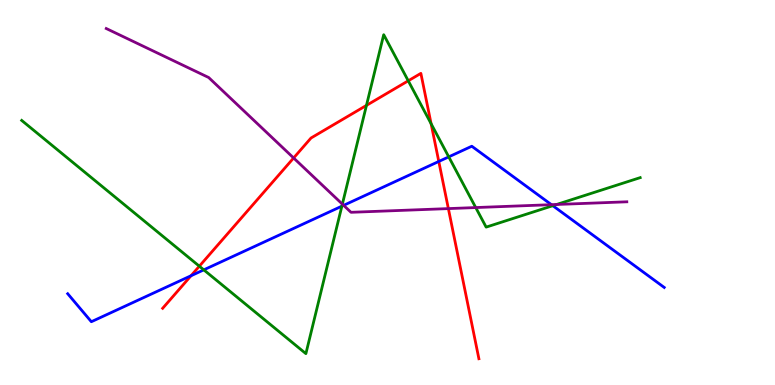[{'lines': ['blue', 'red'], 'intersections': [{'x': 2.46, 'y': 2.84}, {'x': 5.66, 'y': 5.81}]}, {'lines': ['green', 'red'], 'intersections': [{'x': 2.57, 'y': 3.09}, {'x': 4.73, 'y': 7.26}, {'x': 5.27, 'y': 7.9}, {'x': 5.56, 'y': 6.79}]}, {'lines': ['purple', 'red'], 'intersections': [{'x': 3.79, 'y': 5.9}, {'x': 5.79, 'y': 4.58}]}, {'lines': ['blue', 'green'], 'intersections': [{'x': 2.63, 'y': 2.99}, {'x': 4.41, 'y': 4.65}, {'x': 5.79, 'y': 5.93}, {'x': 7.13, 'y': 4.66}]}, {'lines': ['blue', 'purple'], 'intersections': [{'x': 4.43, 'y': 4.67}, {'x': 7.12, 'y': 4.68}]}, {'lines': ['green', 'purple'], 'intersections': [{'x': 4.42, 'y': 4.7}, {'x': 6.14, 'y': 4.61}, {'x': 7.18, 'y': 4.69}]}]